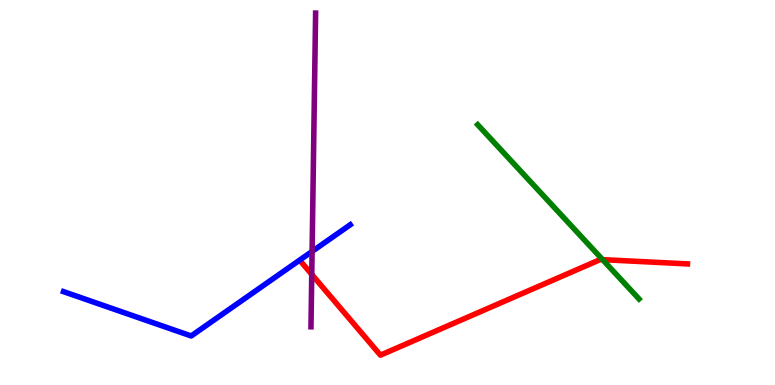[{'lines': ['blue', 'red'], 'intersections': []}, {'lines': ['green', 'red'], 'intersections': [{'x': 7.78, 'y': 3.26}]}, {'lines': ['purple', 'red'], 'intersections': [{'x': 4.02, 'y': 2.87}]}, {'lines': ['blue', 'green'], 'intersections': []}, {'lines': ['blue', 'purple'], 'intersections': [{'x': 4.03, 'y': 3.47}]}, {'lines': ['green', 'purple'], 'intersections': []}]